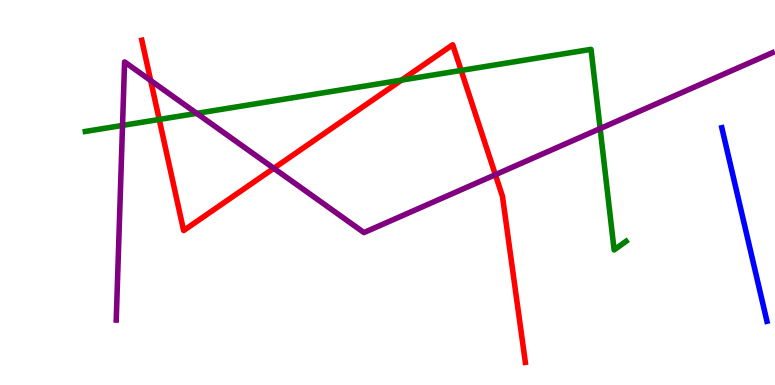[{'lines': ['blue', 'red'], 'intersections': []}, {'lines': ['green', 'red'], 'intersections': [{'x': 2.05, 'y': 6.9}, {'x': 5.18, 'y': 7.92}, {'x': 5.95, 'y': 8.17}]}, {'lines': ['purple', 'red'], 'intersections': [{'x': 1.94, 'y': 7.91}, {'x': 3.53, 'y': 5.63}, {'x': 6.39, 'y': 5.46}]}, {'lines': ['blue', 'green'], 'intersections': []}, {'lines': ['blue', 'purple'], 'intersections': []}, {'lines': ['green', 'purple'], 'intersections': [{'x': 1.58, 'y': 6.74}, {'x': 2.54, 'y': 7.06}, {'x': 7.74, 'y': 6.66}]}]